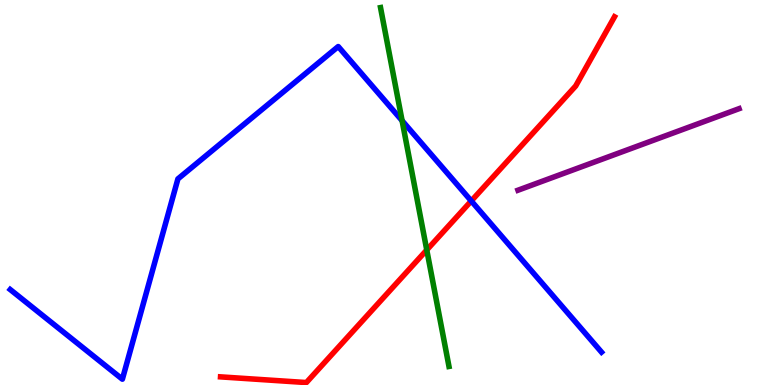[{'lines': ['blue', 'red'], 'intersections': [{'x': 6.08, 'y': 4.78}]}, {'lines': ['green', 'red'], 'intersections': [{'x': 5.51, 'y': 3.51}]}, {'lines': ['purple', 'red'], 'intersections': []}, {'lines': ['blue', 'green'], 'intersections': [{'x': 5.19, 'y': 6.87}]}, {'lines': ['blue', 'purple'], 'intersections': []}, {'lines': ['green', 'purple'], 'intersections': []}]